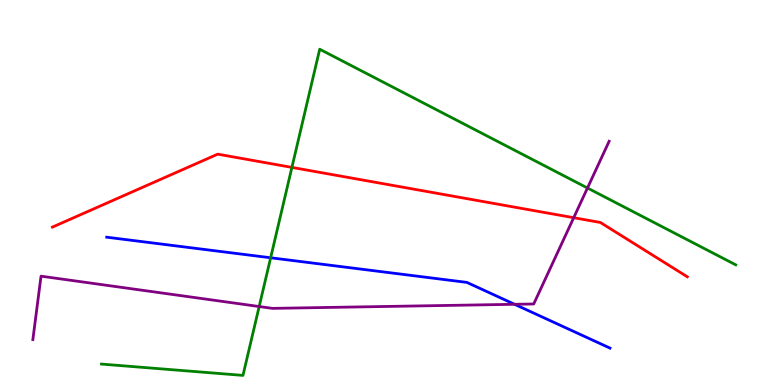[{'lines': ['blue', 'red'], 'intersections': []}, {'lines': ['green', 'red'], 'intersections': [{'x': 3.77, 'y': 5.65}]}, {'lines': ['purple', 'red'], 'intersections': [{'x': 7.4, 'y': 4.35}]}, {'lines': ['blue', 'green'], 'intersections': [{'x': 3.49, 'y': 3.3}]}, {'lines': ['blue', 'purple'], 'intersections': [{'x': 6.64, 'y': 2.1}]}, {'lines': ['green', 'purple'], 'intersections': [{'x': 3.34, 'y': 2.04}, {'x': 7.58, 'y': 5.12}]}]